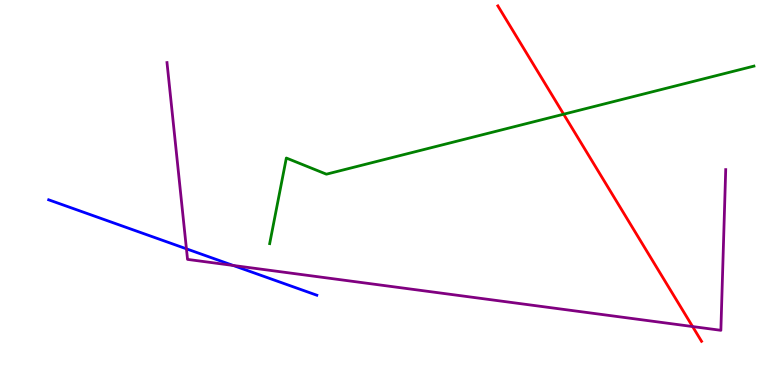[{'lines': ['blue', 'red'], 'intersections': []}, {'lines': ['green', 'red'], 'intersections': [{'x': 7.27, 'y': 7.03}]}, {'lines': ['purple', 'red'], 'intersections': [{'x': 8.94, 'y': 1.52}]}, {'lines': ['blue', 'green'], 'intersections': []}, {'lines': ['blue', 'purple'], 'intersections': [{'x': 2.41, 'y': 3.54}, {'x': 3.01, 'y': 3.1}]}, {'lines': ['green', 'purple'], 'intersections': []}]